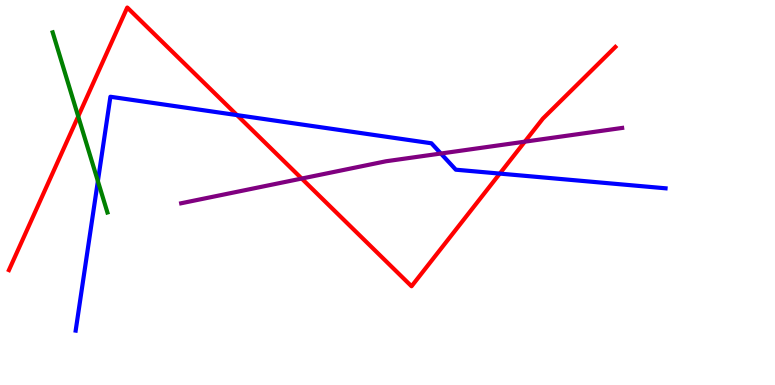[{'lines': ['blue', 'red'], 'intersections': [{'x': 3.06, 'y': 7.01}, {'x': 6.45, 'y': 5.49}]}, {'lines': ['green', 'red'], 'intersections': [{'x': 1.01, 'y': 6.98}]}, {'lines': ['purple', 'red'], 'intersections': [{'x': 3.89, 'y': 5.36}, {'x': 6.77, 'y': 6.32}]}, {'lines': ['blue', 'green'], 'intersections': [{'x': 1.26, 'y': 5.3}]}, {'lines': ['blue', 'purple'], 'intersections': [{'x': 5.69, 'y': 6.01}]}, {'lines': ['green', 'purple'], 'intersections': []}]